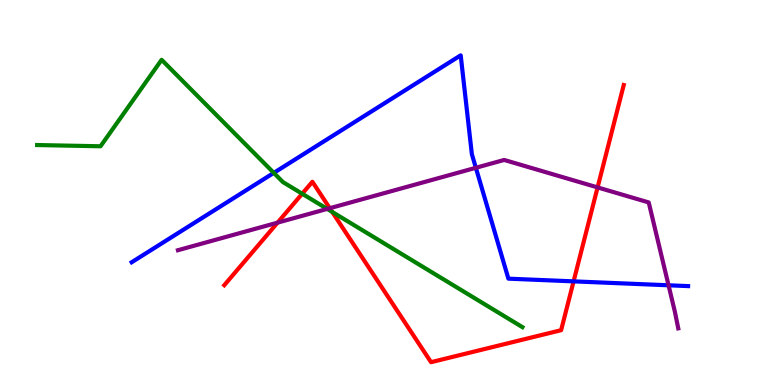[{'lines': ['blue', 'red'], 'intersections': [{'x': 7.4, 'y': 2.69}]}, {'lines': ['green', 'red'], 'intersections': [{'x': 3.9, 'y': 4.97}, {'x': 4.29, 'y': 4.5}]}, {'lines': ['purple', 'red'], 'intersections': [{'x': 3.58, 'y': 4.22}, {'x': 4.26, 'y': 4.59}, {'x': 7.71, 'y': 5.13}]}, {'lines': ['blue', 'green'], 'intersections': [{'x': 3.53, 'y': 5.51}]}, {'lines': ['blue', 'purple'], 'intersections': [{'x': 6.14, 'y': 5.64}, {'x': 8.63, 'y': 2.59}]}, {'lines': ['green', 'purple'], 'intersections': [{'x': 4.22, 'y': 4.57}]}]